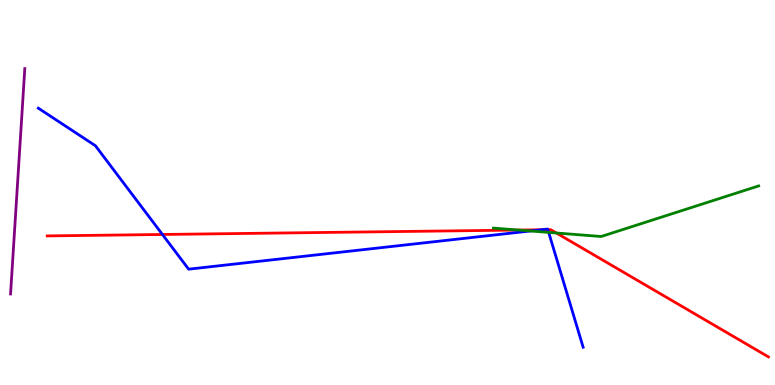[{'lines': ['blue', 'red'], 'intersections': [{'x': 2.1, 'y': 3.91}, {'x': 6.98, 'y': 4.03}, {'x': 7.07, 'y': 4.03}]}, {'lines': ['green', 'red'], 'intersections': [{'x': 6.69, 'y': 4.02}, {'x': 7.18, 'y': 3.95}]}, {'lines': ['purple', 'red'], 'intersections': []}, {'lines': ['blue', 'green'], 'intersections': [{'x': 6.84, 'y': 4.0}, {'x': 7.08, 'y': 3.96}]}, {'lines': ['blue', 'purple'], 'intersections': []}, {'lines': ['green', 'purple'], 'intersections': []}]